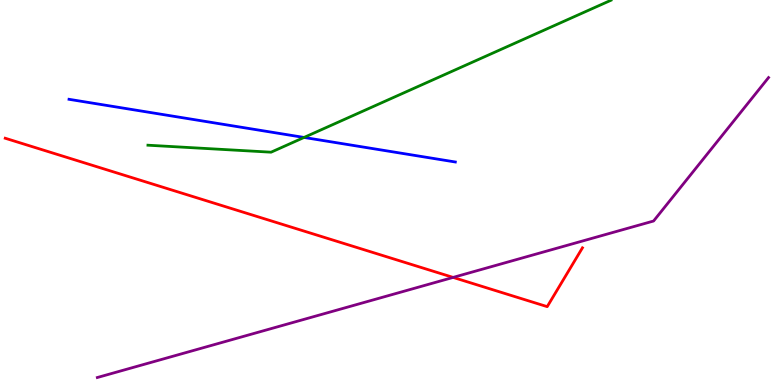[{'lines': ['blue', 'red'], 'intersections': []}, {'lines': ['green', 'red'], 'intersections': []}, {'lines': ['purple', 'red'], 'intersections': [{'x': 5.85, 'y': 2.79}]}, {'lines': ['blue', 'green'], 'intersections': [{'x': 3.92, 'y': 6.43}]}, {'lines': ['blue', 'purple'], 'intersections': []}, {'lines': ['green', 'purple'], 'intersections': []}]